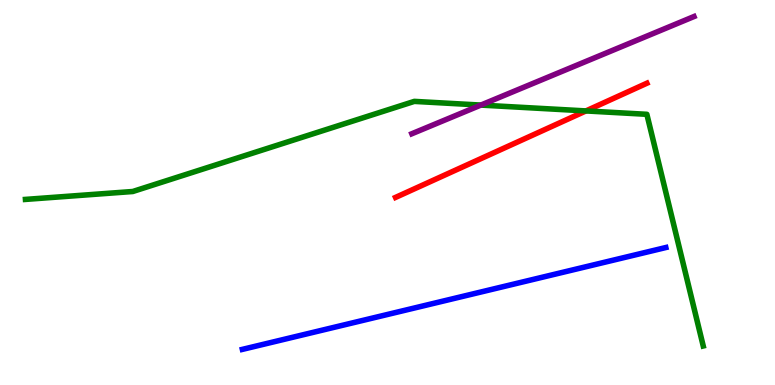[{'lines': ['blue', 'red'], 'intersections': []}, {'lines': ['green', 'red'], 'intersections': [{'x': 7.56, 'y': 7.12}]}, {'lines': ['purple', 'red'], 'intersections': []}, {'lines': ['blue', 'green'], 'intersections': []}, {'lines': ['blue', 'purple'], 'intersections': []}, {'lines': ['green', 'purple'], 'intersections': [{'x': 6.2, 'y': 7.27}]}]